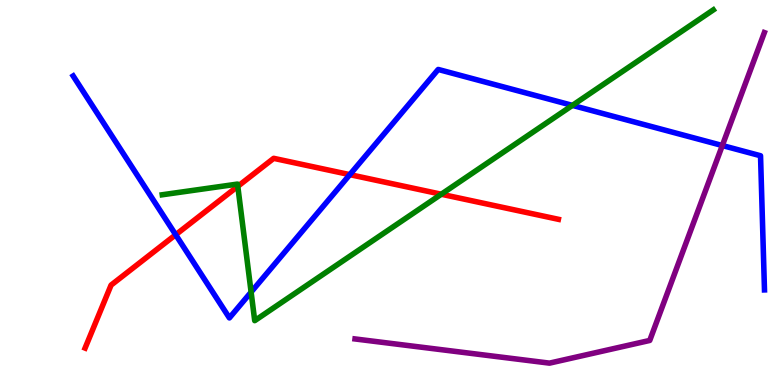[{'lines': ['blue', 'red'], 'intersections': [{'x': 2.27, 'y': 3.9}, {'x': 4.51, 'y': 5.46}]}, {'lines': ['green', 'red'], 'intersections': [{'x': 3.07, 'y': 5.16}, {'x': 5.69, 'y': 4.96}]}, {'lines': ['purple', 'red'], 'intersections': []}, {'lines': ['blue', 'green'], 'intersections': [{'x': 3.24, 'y': 2.41}, {'x': 7.39, 'y': 7.26}]}, {'lines': ['blue', 'purple'], 'intersections': [{'x': 9.32, 'y': 6.22}]}, {'lines': ['green', 'purple'], 'intersections': []}]